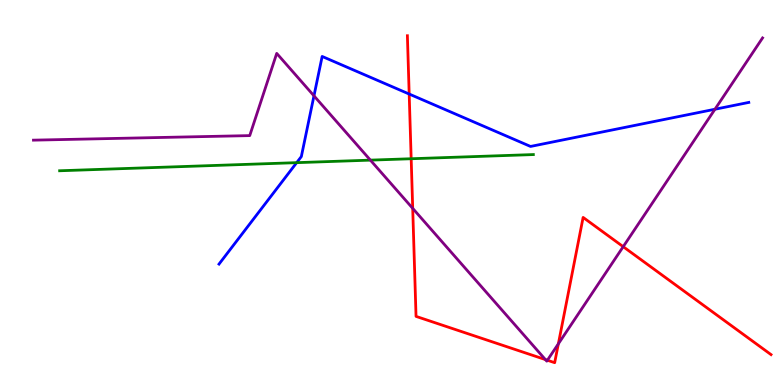[{'lines': ['blue', 'red'], 'intersections': [{'x': 5.28, 'y': 7.56}]}, {'lines': ['green', 'red'], 'intersections': [{'x': 5.31, 'y': 5.88}]}, {'lines': ['purple', 'red'], 'intersections': [{'x': 5.33, 'y': 4.59}, {'x': 7.04, 'y': 0.66}, {'x': 7.06, 'y': 0.643}, {'x': 7.2, 'y': 1.07}, {'x': 8.04, 'y': 3.59}]}, {'lines': ['blue', 'green'], 'intersections': [{'x': 3.83, 'y': 5.78}]}, {'lines': ['blue', 'purple'], 'intersections': [{'x': 4.05, 'y': 7.51}, {'x': 9.23, 'y': 7.16}]}, {'lines': ['green', 'purple'], 'intersections': [{'x': 4.78, 'y': 5.84}]}]